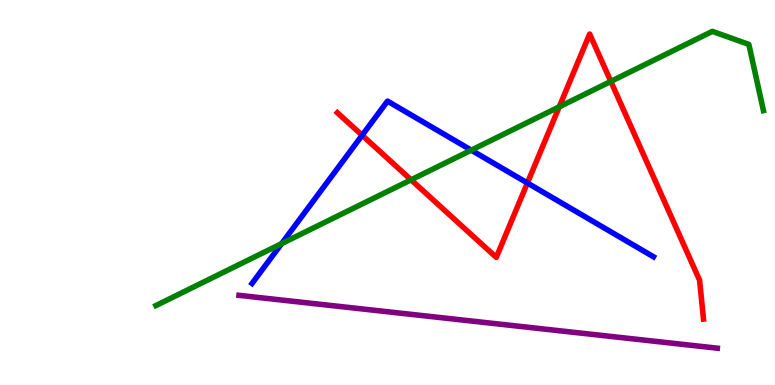[{'lines': ['blue', 'red'], 'intersections': [{'x': 4.67, 'y': 6.49}, {'x': 6.81, 'y': 5.25}]}, {'lines': ['green', 'red'], 'intersections': [{'x': 5.3, 'y': 5.33}, {'x': 7.22, 'y': 7.23}, {'x': 7.88, 'y': 7.89}]}, {'lines': ['purple', 'red'], 'intersections': []}, {'lines': ['blue', 'green'], 'intersections': [{'x': 3.63, 'y': 3.67}, {'x': 6.08, 'y': 6.1}]}, {'lines': ['blue', 'purple'], 'intersections': []}, {'lines': ['green', 'purple'], 'intersections': []}]